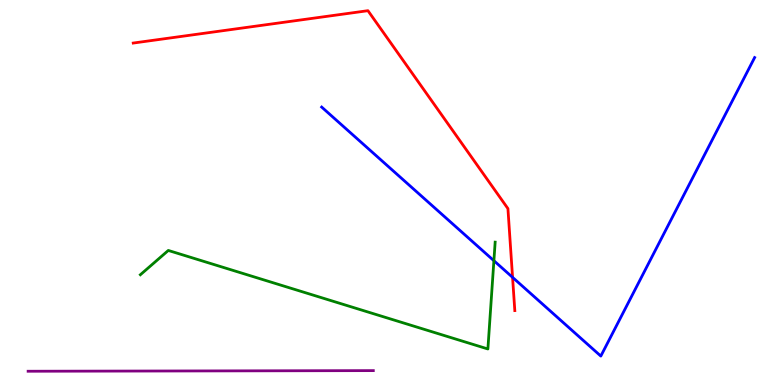[{'lines': ['blue', 'red'], 'intersections': [{'x': 6.61, 'y': 2.8}]}, {'lines': ['green', 'red'], 'intersections': []}, {'lines': ['purple', 'red'], 'intersections': []}, {'lines': ['blue', 'green'], 'intersections': [{'x': 6.37, 'y': 3.23}]}, {'lines': ['blue', 'purple'], 'intersections': []}, {'lines': ['green', 'purple'], 'intersections': []}]